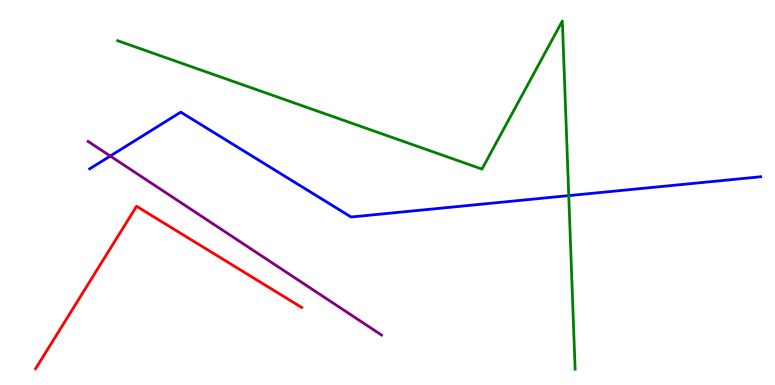[{'lines': ['blue', 'red'], 'intersections': []}, {'lines': ['green', 'red'], 'intersections': []}, {'lines': ['purple', 'red'], 'intersections': []}, {'lines': ['blue', 'green'], 'intersections': [{'x': 7.34, 'y': 4.92}]}, {'lines': ['blue', 'purple'], 'intersections': [{'x': 1.42, 'y': 5.95}]}, {'lines': ['green', 'purple'], 'intersections': []}]